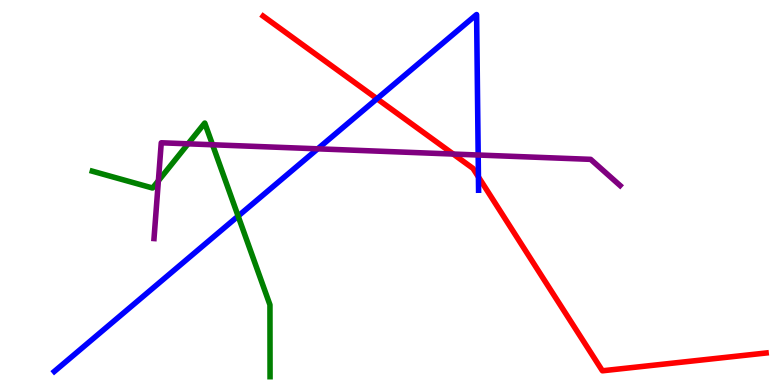[{'lines': ['blue', 'red'], 'intersections': [{'x': 4.86, 'y': 7.44}, {'x': 6.17, 'y': 5.4}]}, {'lines': ['green', 'red'], 'intersections': []}, {'lines': ['purple', 'red'], 'intersections': [{'x': 5.85, 'y': 6.0}]}, {'lines': ['blue', 'green'], 'intersections': [{'x': 3.07, 'y': 4.39}]}, {'lines': ['blue', 'purple'], 'intersections': [{'x': 4.1, 'y': 6.13}, {'x': 6.17, 'y': 5.97}]}, {'lines': ['green', 'purple'], 'intersections': [{'x': 2.04, 'y': 5.3}, {'x': 2.43, 'y': 6.26}, {'x': 2.74, 'y': 6.24}]}]